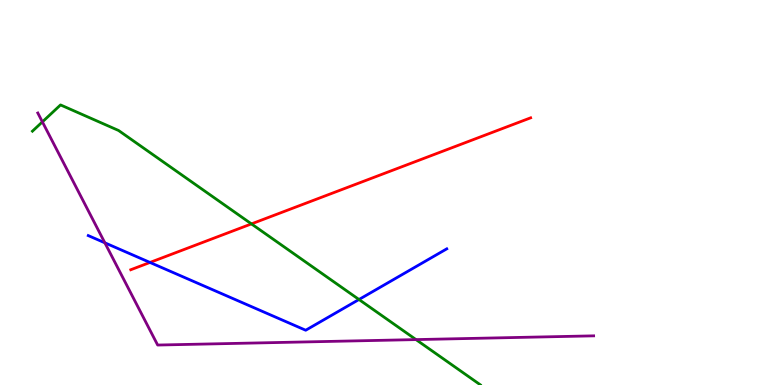[{'lines': ['blue', 'red'], 'intersections': [{'x': 1.94, 'y': 3.18}]}, {'lines': ['green', 'red'], 'intersections': [{'x': 3.24, 'y': 4.18}]}, {'lines': ['purple', 'red'], 'intersections': []}, {'lines': ['blue', 'green'], 'intersections': [{'x': 4.63, 'y': 2.22}]}, {'lines': ['blue', 'purple'], 'intersections': [{'x': 1.35, 'y': 3.69}]}, {'lines': ['green', 'purple'], 'intersections': [{'x': 0.547, 'y': 6.83}, {'x': 5.37, 'y': 1.18}]}]